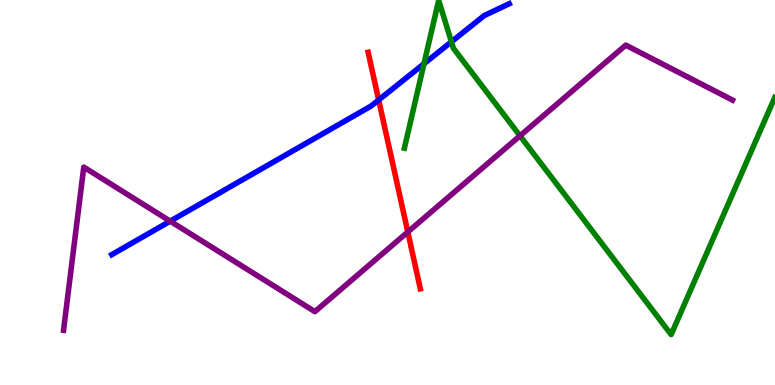[{'lines': ['blue', 'red'], 'intersections': [{'x': 4.89, 'y': 7.4}]}, {'lines': ['green', 'red'], 'intersections': []}, {'lines': ['purple', 'red'], 'intersections': [{'x': 5.26, 'y': 3.97}]}, {'lines': ['blue', 'green'], 'intersections': [{'x': 5.47, 'y': 8.34}, {'x': 5.82, 'y': 8.91}]}, {'lines': ['blue', 'purple'], 'intersections': [{'x': 2.2, 'y': 4.26}]}, {'lines': ['green', 'purple'], 'intersections': [{'x': 6.71, 'y': 6.47}]}]